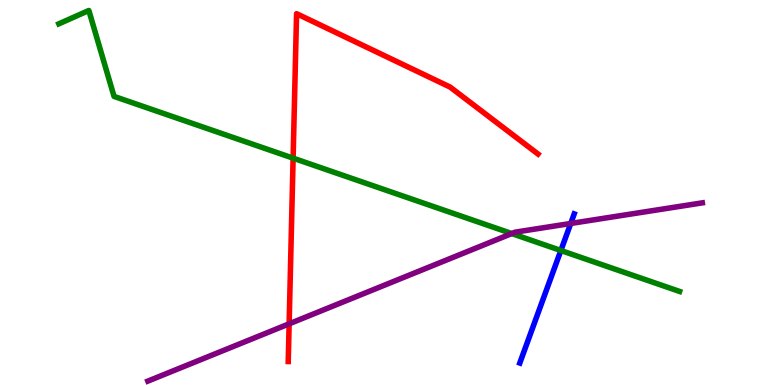[{'lines': ['blue', 'red'], 'intersections': []}, {'lines': ['green', 'red'], 'intersections': [{'x': 3.78, 'y': 5.89}]}, {'lines': ['purple', 'red'], 'intersections': [{'x': 3.73, 'y': 1.59}]}, {'lines': ['blue', 'green'], 'intersections': [{'x': 7.24, 'y': 3.49}]}, {'lines': ['blue', 'purple'], 'intersections': [{'x': 7.36, 'y': 4.2}]}, {'lines': ['green', 'purple'], 'intersections': [{'x': 6.6, 'y': 3.93}]}]